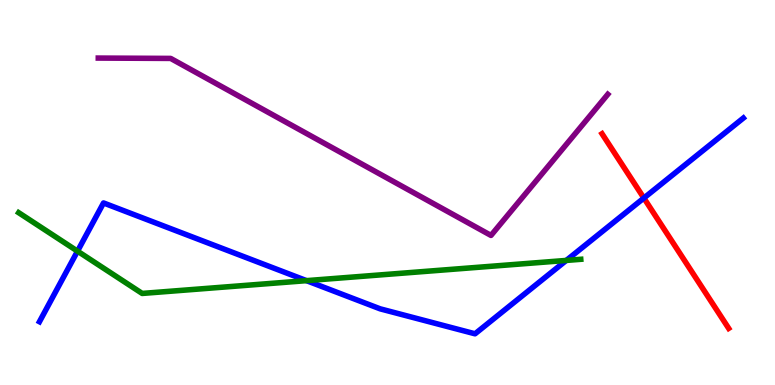[{'lines': ['blue', 'red'], 'intersections': [{'x': 8.31, 'y': 4.86}]}, {'lines': ['green', 'red'], 'intersections': []}, {'lines': ['purple', 'red'], 'intersections': []}, {'lines': ['blue', 'green'], 'intersections': [{'x': 1.0, 'y': 3.48}, {'x': 3.95, 'y': 2.71}, {'x': 7.31, 'y': 3.24}]}, {'lines': ['blue', 'purple'], 'intersections': []}, {'lines': ['green', 'purple'], 'intersections': []}]